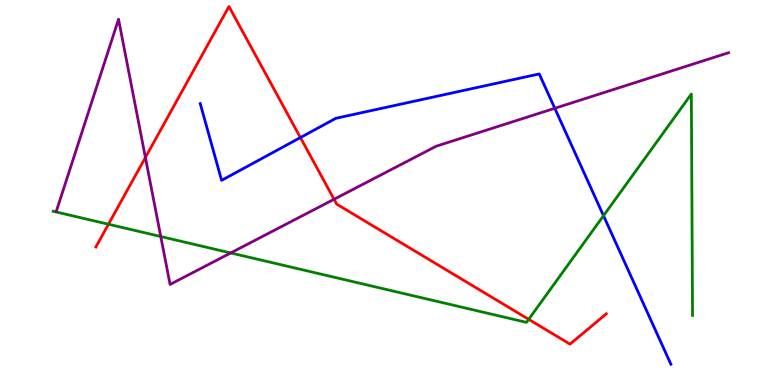[{'lines': ['blue', 'red'], 'intersections': [{'x': 3.88, 'y': 6.43}]}, {'lines': ['green', 'red'], 'intersections': [{'x': 1.4, 'y': 4.18}, {'x': 6.82, 'y': 1.71}]}, {'lines': ['purple', 'red'], 'intersections': [{'x': 1.88, 'y': 5.91}, {'x': 4.31, 'y': 4.82}]}, {'lines': ['blue', 'green'], 'intersections': [{'x': 7.79, 'y': 4.4}]}, {'lines': ['blue', 'purple'], 'intersections': [{'x': 7.16, 'y': 7.19}]}, {'lines': ['green', 'purple'], 'intersections': [{'x': 2.07, 'y': 3.86}, {'x': 2.98, 'y': 3.43}]}]